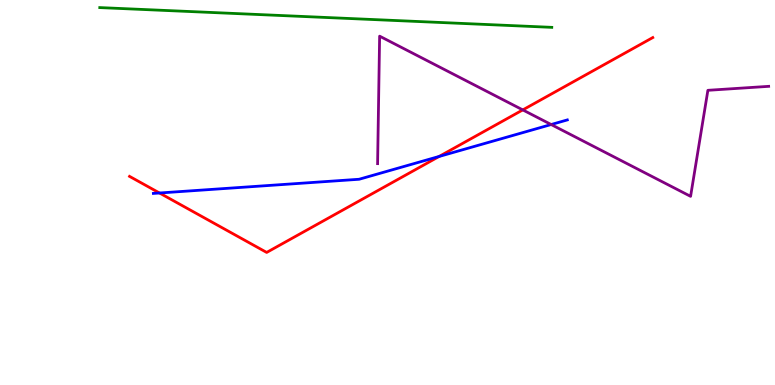[{'lines': ['blue', 'red'], 'intersections': [{'x': 2.06, 'y': 4.99}, {'x': 5.67, 'y': 5.94}]}, {'lines': ['green', 'red'], 'intersections': []}, {'lines': ['purple', 'red'], 'intersections': [{'x': 6.75, 'y': 7.15}]}, {'lines': ['blue', 'green'], 'intersections': []}, {'lines': ['blue', 'purple'], 'intersections': [{'x': 7.11, 'y': 6.77}]}, {'lines': ['green', 'purple'], 'intersections': []}]